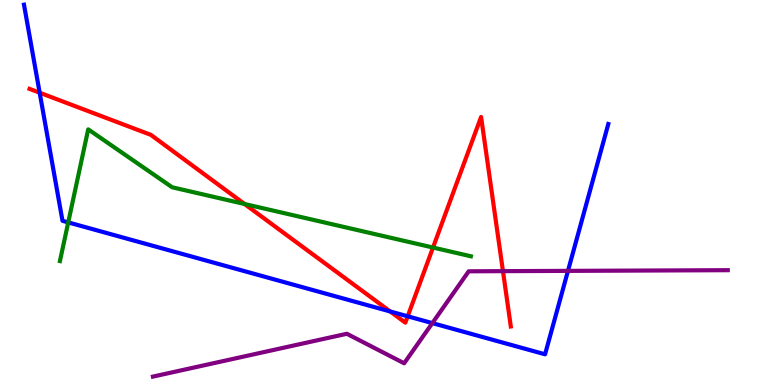[{'lines': ['blue', 'red'], 'intersections': [{'x': 0.512, 'y': 7.59}, {'x': 5.03, 'y': 1.91}, {'x': 5.26, 'y': 1.78}]}, {'lines': ['green', 'red'], 'intersections': [{'x': 3.16, 'y': 4.7}, {'x': 5.59, 'y': 3.57}]}, {'lines': ['purple', 'red'], 'intersections': [{'x': 6.49, 'y': 2.96}]}, {'lines': ['blue', 'green'], 'intersections': [{'x': 0.88, 'y': 4.22}]}, {'lines': ['blue', 'purple'], 'intersections': [{'x': 5.58, 'y': 1.61}, {'x': 7.33, 'y': 2.96}]}, {'lines': ['green', 'purple'], 'intersections': []}]